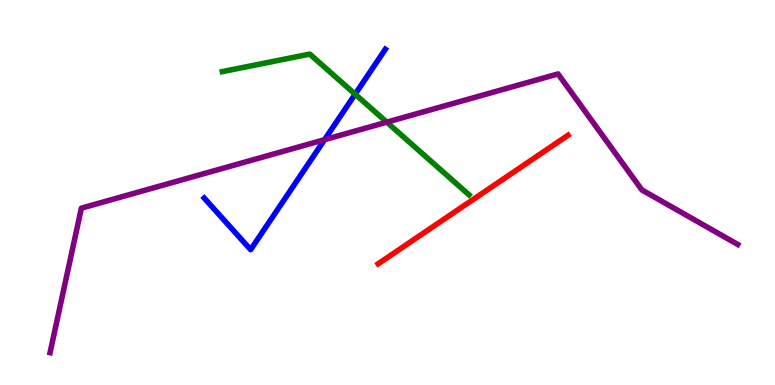[{'lines': ['blue', 'red'], 'intersections': []}, {'lines': ['green', 'red'], 'intersections': []}, {'lines': ['purple', 'red'], 'intersections': []}, {'lines': ['blue', 'green'], 'intersections': [{'x': 4.58, 'y': 7.55}]}, {'lines': ['blue', 'purple'], 'intersections': [{'x': 4.19, 'y': 6.37}]}, {'lines': ['green', 'purple'], 'intersections': [{'x': 4.99, 'y': 6.83}]}]